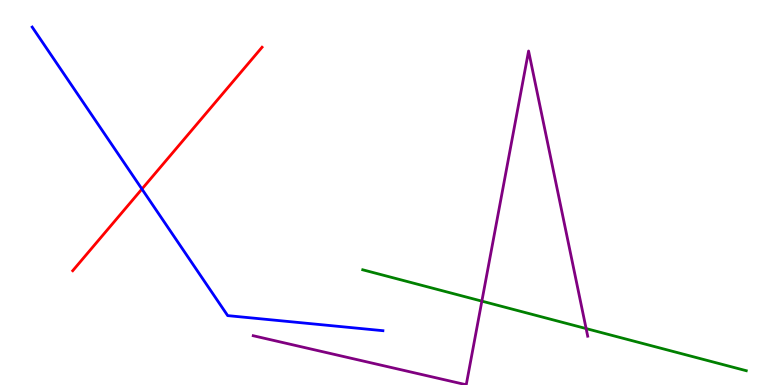[{'lines': ['blue', 'red'], 'intersections': [{'x': 1.83, 'y': 5.09}]}, {'lines': ['green', 'red'], 'intersections': []}, {'lines': ['purple', 'red'], 'intersections': []}, {'lines': ['blue', 'green'], 'intersections': []}, {'lines': ['blue', 'purple'], 'intersections': []}, {'lines': ['green', 'purple'], 'intersections': [{'x': 6.22, 'y': 2.18}, {'x': 7.56, 'y': 1.47}]}]